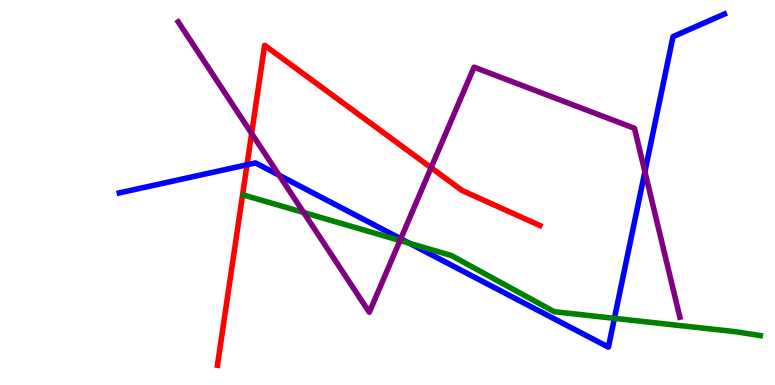[{'lines': ['blue', 'red'], 'intersections': [{'x': 3.19, 'y': 5.72}]}, {'lines': ['green', 'red'], 'intersections': []}, {'lines': ['purple', 'red'], 'intersections': [{'x': 3.25, 'y': 6.53}, {'x': 5.56, 'y': 5.64}]}, {'lines': ['blue', 'green'], 'intersections': [{'x': 5.28, 'y': 3.68}, {'x': 7.93, 'y': 1.73}]}, {'lines': ['blue', 'purple'], 'intersections': [{'x': 3.6, 'y': 5.45}, {'x': 5.17, 'y': 3.8}, {'x': 8.32, 'y': 5.54}]}, {'lines': ['green', 'purple'], 'intersections': [{'x': 3.92, 'y': 4.48}, {'x': 5.16, 'y': 3.75}]}]